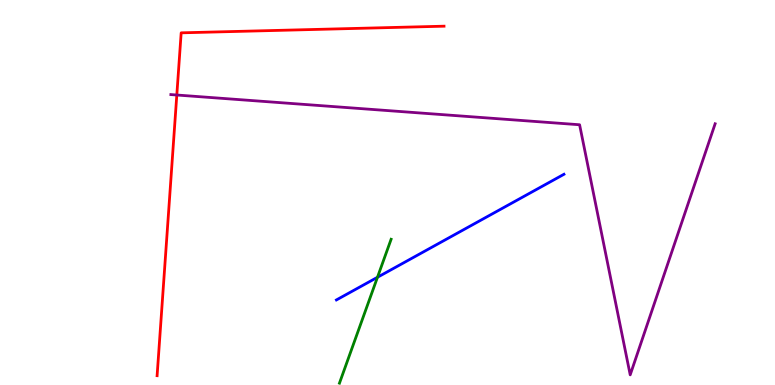[{'lines': ['blue', 'red'], 'intersections': []}, {'lines': ['green', 'red'], 'intersections': []}, {'lines': ['purple', 'red'], 'intersections': [{'x': 2.28, 'y': 7.53}]}, {'lines': ['blue', 'green'], 'intersections': [{'x': 4.87, 'y': 2.8}]}, {'lines': ['blue', 'purple'], 'intersections': []}, {'lines': ['green', 'purple'], 'intersections': []}]